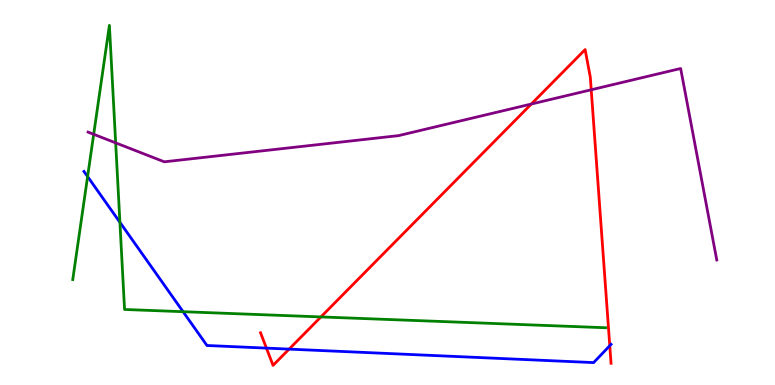[{'lines': ['blue', 'red'], 'intersections': [{'x': 3.44, 'y': 0.958}, {'x': 3.73, 'y': 0.932}, {'x': 7.87, 'y': 1.02}]}, {'lines': ['green', 'red'], 'intersections': [{'x': 4.14, 'y': 1.77}]}, {'lines': ['purple', 'red'], 'intersections': [{'x': 6.86, 'y': 7.3}, {'x': 7.63, 'y': 7.67}]}, {'lines': ['blue', 'green'], 'intersections': [{'x': 1.13, 'y': 5.41}, {'x': 1.55, 'y': 4.23}, {'x': 2.36, 'y': 1.9}]}, {'lines': ['blue', 'purple'], 'intersections': []}, {'lines': ['green', 'purple'], 'intersections': [{'x': 1.21, 'y': 6.51}, {'x': 1.49, 'y': 6.29}]}]